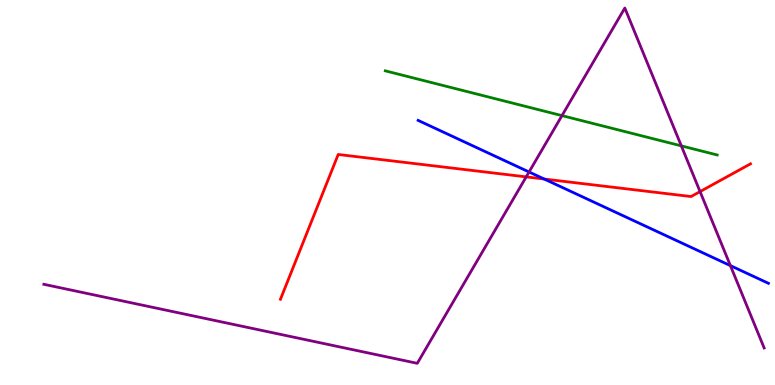[{'lines': ['blue', 'red'], 'intersections': [{'x': 7.02, 'y': 5.35}]}, {'lines': ['green', 'red'], 'intersections': []}, {'lines': ['purple', 'red'], 'intersections': [{'x': 6.79, 'y': 5.41}, {'x': 9.03, 'y': 5.02}]}, {'lines': ['blue', 'green'], 'intersections': []}, {'lines': ['blue', 'purple'], 'intersections': [{'x': 6.83, 'y': 5.53}, {'x': 9.42, 'y': 3.1}]}, {'lines': ['green', 'purple'], 'intersections': [{'x': 7.25, 'y': 7.0}, {'x': 8.79, 'y': 6.21}]}]